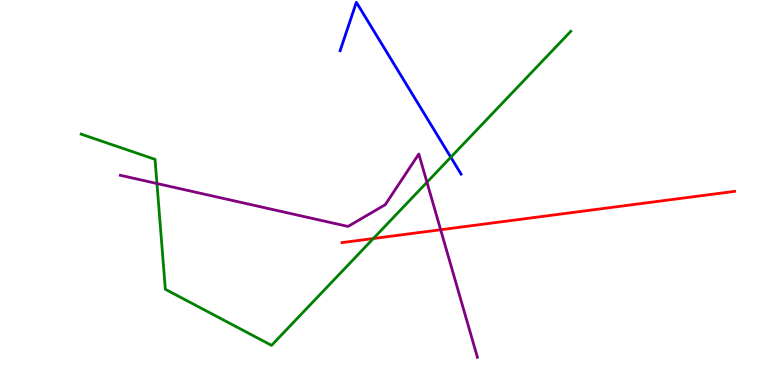[{'lines': ['blue', 'red'], 'intersections': []}, {'lines': ['green', 'red'], 'intersections': [{'x': 4.82, 'y': 3.8}]}, {'lines': ['purple', 'red'], 'intersections': [{'x': 5.69, 'y': 4.03}]}, {'lines': ['blue', 'green'], 'intersections': [{'x': 5.82, 'y': 5.92}]}, {'lines': ['blue', 'purple'], 'intersections': []}, {'lines': ['green', 'purple'], 'intersections': [{'x': 2.03, 'y': 5.23}, {'x': 5.51, 'y': 5.27}]}]